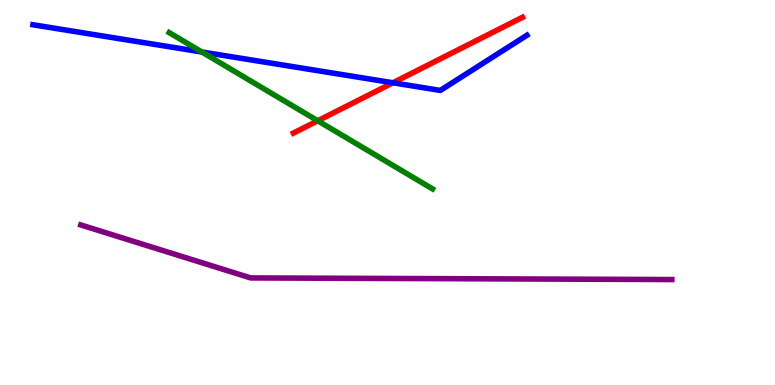[{'lines': ['blue', 'red'], 'intersections': [{'x': 5.07, 'y': 7.85}]}, {'lines': ['green', 'red'], 'intersections': [{'x': 4.1, 'y': 6.86}]}, {'lines': ['purple', 'red'], 'intersections': []}, {'lines': ['blue', 'green'], 'intersections': [{'x': 2.6, 'y': 8.65}]}, {'lines': ['blue', 'purple'], 'intersections': []}, {'lines': ['green', 'purple'], 'intersections': []}]